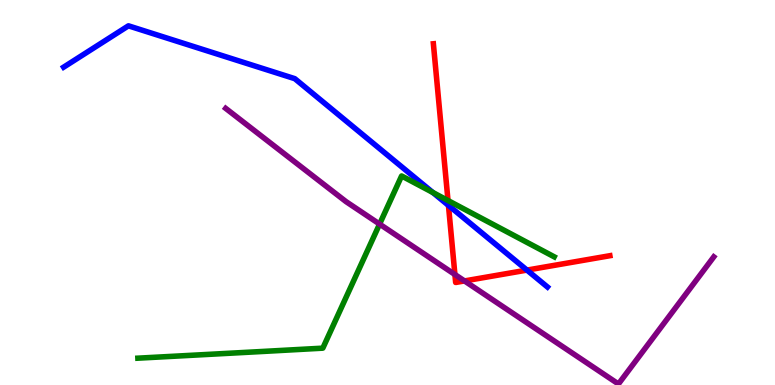[{'lines': ['blue', 'red'], 'intersections': [{'x': 5.79, 'y': 4.67}, {'x': 6.8, 'y': 2.98}]}, {'lines': ['green', 'red'], 'intersections': [{'x': 5.78, 'y': 4.79}]}, {'lines': ['purple', 'red'], 'intersections': [{'x': 5.87, 'y': 2.87}, {'x': 5.99, 'y': 2.7}]}, {'lines': ['blue', 'green'], 'intersections': [{'x': 5.59, 'y': 5.0}]}, {'lines': ['blue', 'purple'], 'intersections': []}, {'lines': ['green', 'purple'], 'intersections': [{'x': 4.9, 'y': 4.18}]}]